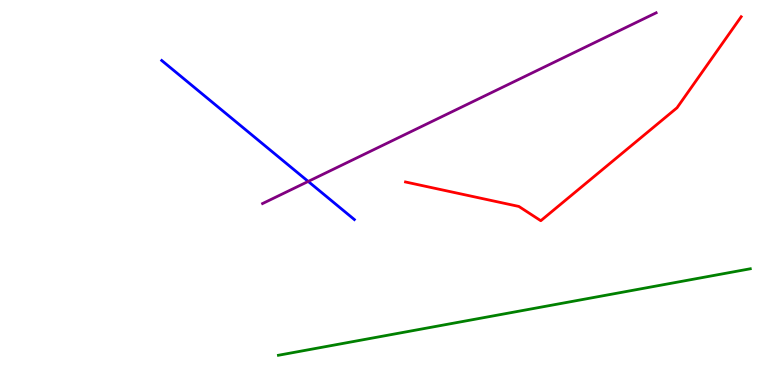[{'lines': ['blue', 'red'], 'intersections': []}, {'lines': ['green', 'red'], 'intersections': []}, {'lines': ['purple', 'red'], 'intersections': []}, {'lines': ['blue', 'green'], 'intersections': []}, {'lines': ['blue', 'purple'], 'intersections': [{'x': 3.98, 'y': 5.29}]}, {'lines': ['green', 'purple'], 'intersections': []}]